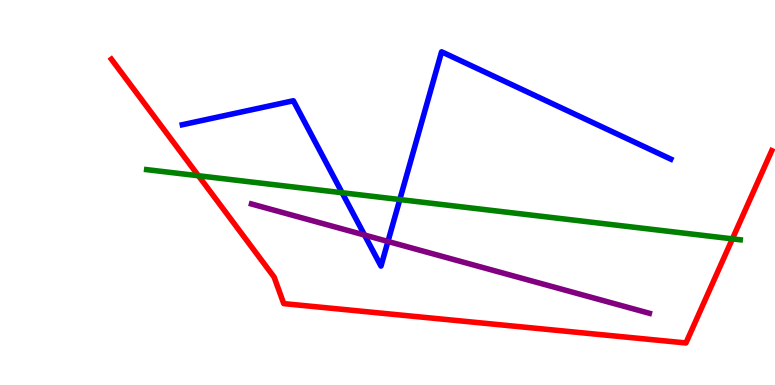[{'lines': ['blue', 'red'], 'intersections': []}, {'lines': ['green', 'red'], 'intersections': [{'x': 2.56, 'y': 5.43}, {'x': 9.45, 'y': 3.8}]}, {'lines': ['purple', 'red'], 'intersections': []}, {'lines': ['blue', 'green'], 'intersections': [{'x': 4.41, 'y': 4.99}, {'x': 5.16, 'y': 4.82}]}, {'lines': ['blue', 'purple'], 'intersections': [{'x': 4.7, 'y': 3.9}, {'x': 5.01, 'y': 3.73}]}, {'lines': ['green', 'purple'], 'intersections': []}]